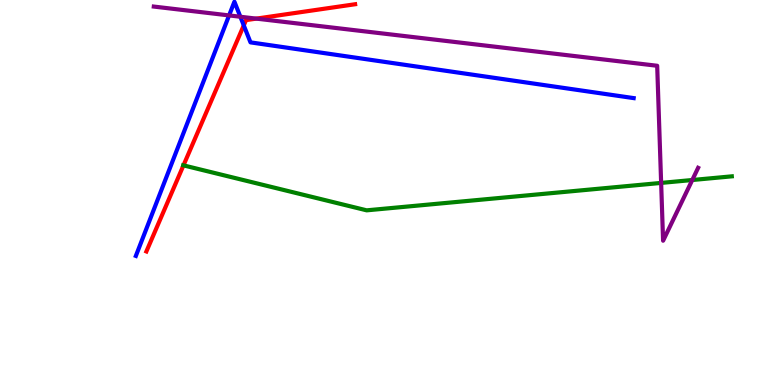[{'lines': ['blue', 'red'], 'intersections': [{'x': 3.15, 'y': 9.34}]}, {'lines': ['green', 'red'], 'intersections': [{'x': 2.37, 'y': 5.7}]}, {'lines': ['purple', 'red'], 'intersections': [{'x': 3.31, 'y': 9.52}]}, {'lines': ['blue', 'green'], 'intersections': []}, {'lines': ['blue', 'purple'], 'intersections': [{'x': 2.96, 'y': 9.6}, {'x': 3.1, 'y': 9.57}]}, {'lines': ['green', 'purple'], 'intersections': [{'x': 8.53, 'y': 5.25}, {'x': 8.93, 'y': 5.32}]}]